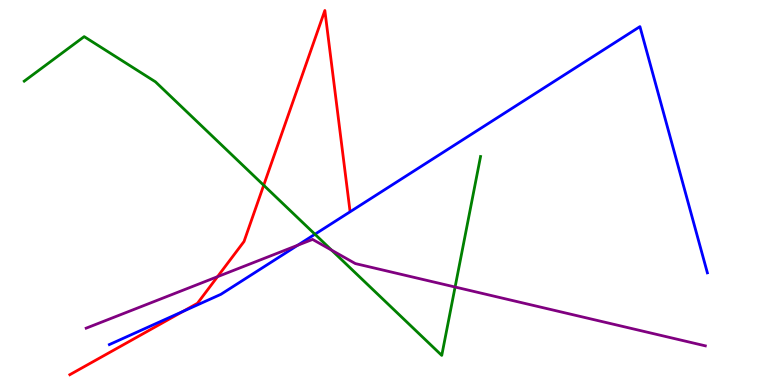[{'lines': ['blue', 'red'], 'intersections': [{'x': 2.36, 'y': 1.91}]}, {'lines': ['green', 'red'], 'intersections': [{'x': 3.4, 'y': 5.19}]}, {'lines': ['purple', 'red'], 'intersections': [{'x': 2.81, 'y': 2.81}]}, {'lines': ['blue', 'green'], 'intersections': [{'x': 4.06, 'y': 3.92}]}, {'lines': ['blue', 'purple'], 'intersections': [{'x': 3.84, 'y': 3.63}]}, {'lines': ['green', 'purple'], 'intersections': [{'x': 4.28, 'y': 3.5}, {'x': 5.87, 'y': 2.54}]}]